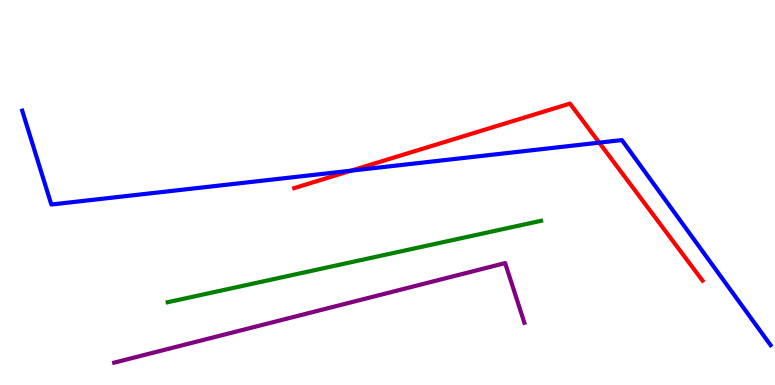[{'lines': ['blue', 'red'], 'intersections': [{'x': 4.53, 'y': 5.57}, {'x': 7.73, 'y': 6.29}]}, {'lines': ['green', 'red'], 'intersections': []}, {'lines': ['purple', 'red'], 'intersections': []}, {'lines': ['blue', 'green'], 'intersections': []}, {'lines': ['blue', 'purple'], 'intersections': []}, {'lines': ['green', 'purple'], 'intersections': []}]